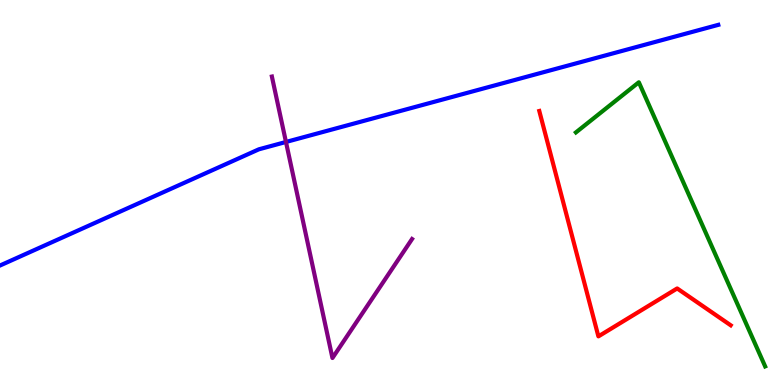[{'lines': ['blue', 'red'], 'intersections': []}, {'lines': ['green', 'red'], 'intersections': []}, {'lines': ['purple', 'red'], 'intersections': []}, {'lines': ['blue', 'green'], 'intersections': []}, {'lines': ['blue', 'purple'], 'intersections': [{'x': 3.69, 'y': 6.31}]}, {'lines': ['green', 'purple'], 'intersections': []}]